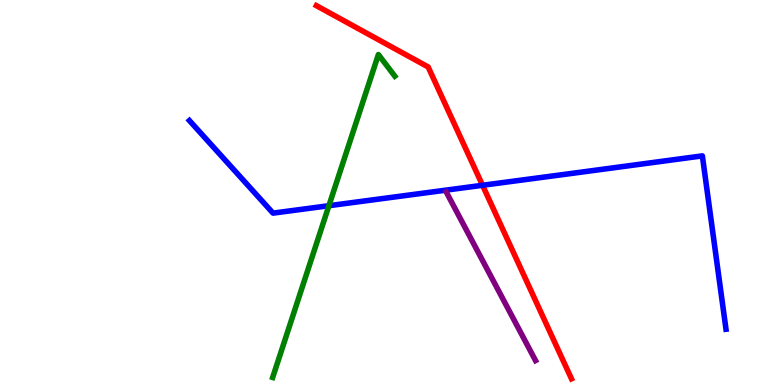[{'lines': ['blue', 'red'], 'intersections': [{'x': 6.23, 'y': 5.19}]}, {'lines': ['green', 'red'], 'intersections': []}, {'lines': ['purple', 'red'], 'intersections': []}, {'lines': ['blue', 'green'], 'intersections': [{'x': 4.24, 'y': 4.66}]}, {'lines': ['blue', 'purple'], 'intersections': []}, {'lines': ['green', 'purple'], 'intersections': []}]